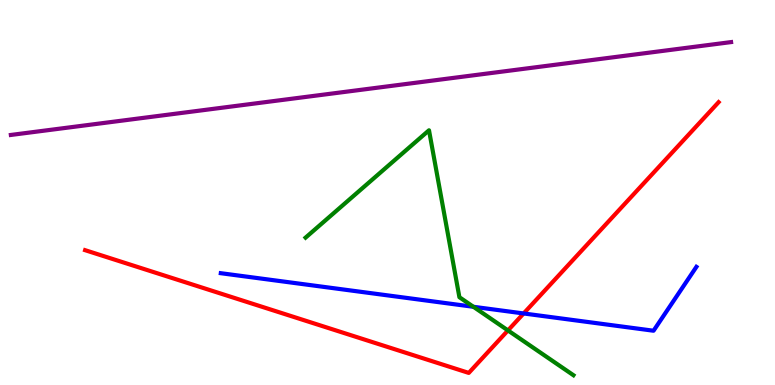[{'lines': ['blue', 'red'], 'intersections': [{'x': 6.76, 'y': 1.86}]}, {'lines': ['green', 'red'], 'intersections': [{'x': 6.55, 'y': 1.42}]}, {'lines': ['purple', 'red'], 'intersections': []}, {'lines': ['blue', 'green'], 'intersections': [{'x': 6.11, 'y': 2.03}]}, {'lines': ['blue', 'purple'], 'intersections': []}, {'lines': ['green', 'purple'], 'intersections': []}]